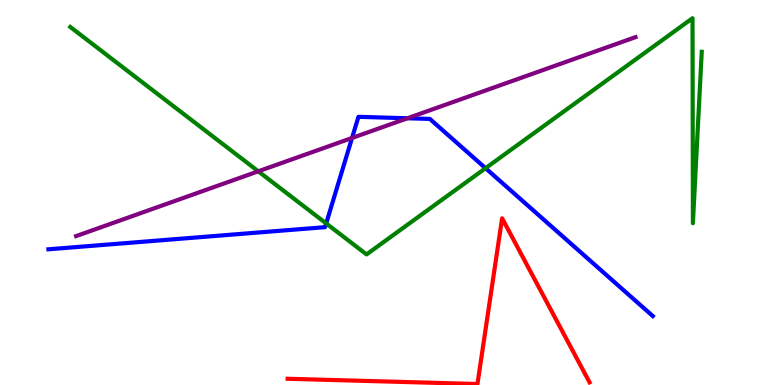[{'lines': ['blue', 'red'], 'intersections': []}, {'lines': ['green', 'red'], 'intersections': []}, {'lines': ['purple', 'red'], 'intersections': []}, {'lines': ['blue', 'green'], 'intersections': [{'x': 4.21, 'y': 4.2}, {'x': 6.27, 'y': 5.63}]}, {'lines': ['blue', 'purple'], 'intersections': [{'x': 4.54, 'y': 6.42}, {'x': 5.26, 'y': 6.93}]}, {'lines': ['green', 'purple'], 'intersections': [{'x': 3.33, 'y': 5.55}]}]